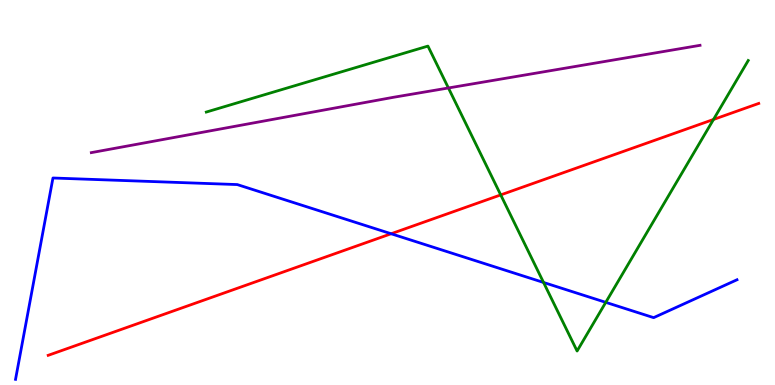[{'lines': ['blue', 'red'], 'intersections': [{'x': 5.05, 'y': 3.93}]}, {'lines': ['green', 'red'], 'intersections': [{'x': 6.46, 'y': 4.94}, {'x': 9.21, 'y': 6.9}]}, {'lines': ['purple', 'red'], 'intersections': []}, {'lines': ['blue', 'green'], 'intersections': [{'x': 7.01, 'y': 2.66}, {'x': 7.82, 'y': 2.15}]}, {'lines': ['blue', 'purple'], 'intersections': []}, {'lines': ['green', 'purple'], 'intersections': [{'x': 5.79, 'y': 7.71}]}]